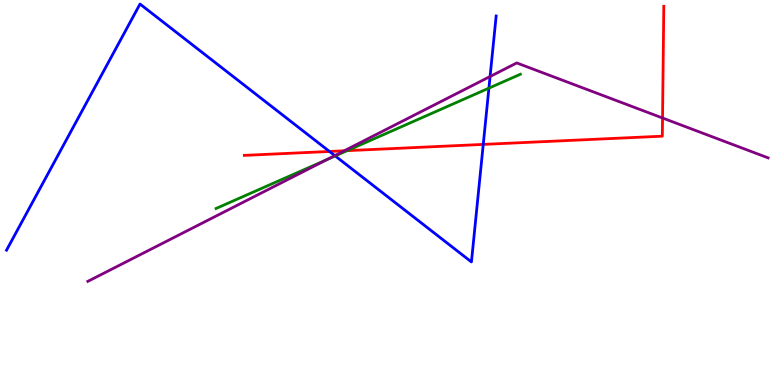[{'lines': ['blue', 'red'], 'intersections': [{'x': 4.25, 'y': 6.07}, {'x': 6.24, 'y': 6.25}]}, {'lines': ['green', 'red'], 'intersections': [{'x': 4.48, 'y': 6.09}]}, {'lines': ['purple', 'red'], 'intersections': [{'x': 4.44, 'y': 6.08}, {'x': 8.55, 'y': 6.94}]}, {'lines': ['blue', 'green'], 'intersections': [{'x': 4.33, 'y': 5.95}, {'x': 6.31, 'y': 7.71}]}, {'lines': ['blue', 'purple'], 'intersections': [{'x': 4.32, 'y': 5.96}, {'x': 6.32, 'y': 8.01}]}, {'lines': ['green', 'purple'], 'intersections': [{'x': 4.22, 'y': 5.86}]}]